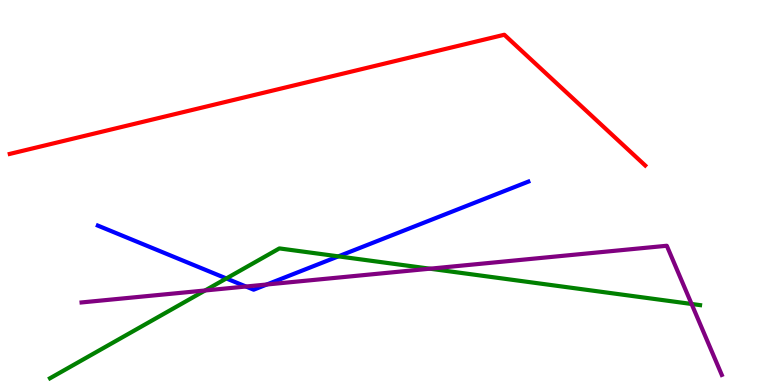[{'lines': ['blue', 'red'], 'intersections': []}, {'lines': ['green', 'red'], 'intersections': []}, {'lines': ['purple', 'red'], 'intersections': []}, {'lines': ['blue', 'green'], 'intersections': [{'x': 2.92, 'y': 2.77}, {'x': 4.37, 'y': 3.34}]}, {'lines': ['blue', 'purple'], 'intersections': [{'x': 3.17, 'y': 2.56}, {'x': 3.44, 'y': 2.61}]}, {'lines': ['green', 'purple'], 'intersections': [{'x': 2.65, 'y': 2.46}, {'x': 5.55, 'y': 3.02}, {'x': 8.92, 'y': 2.1}]}]